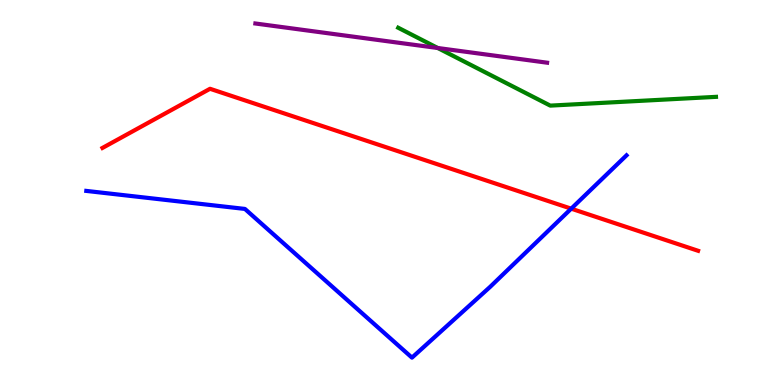[{'lines': ['blue', 'red'], 'intersections': [{'x': 7.37, 'y': 4.58}]}, {'lines': ['green', 'red'], 'intersections': []}, {'lines': ['purple', 'red'], 'intersections': []}, {'lines': ['blue', 'green'], 'intersections': []}, {'lines': ['blue', 'purple'], 'intersections': []}, {'lines': ['green', 'purple'], 'intersections': [{'x': 5.65, 'y': 8.75}]}]